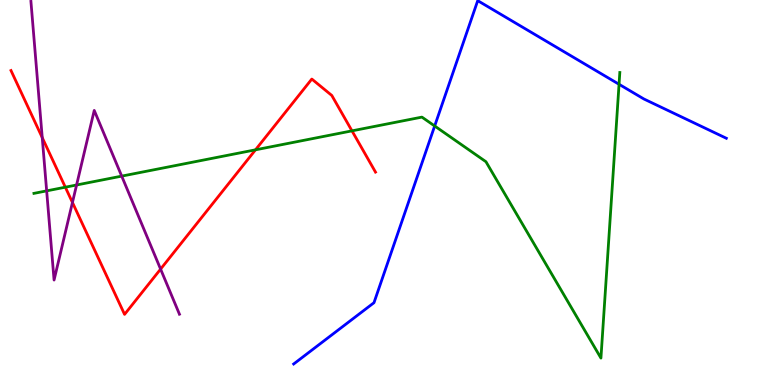[{'lines': ['blue', 'red'], 'intersections': []}, {'lines': ['green', 'red'], 'intersections': [{'x': 0.843, 'y': 5.14}, {'x': 3.3, 'y': 6.11}, {'x': 4.54, 'y': 6.6}]}, {'lines': ['purple', 'red'], 'intersections': [{'x': 0.545, 'y': 6.43}, {'x': 0.935, 'y': 4.74}, {'x': 2.07, 'y': 3.01}]}, {'lines': ['blue', 'green'], 'intersections': [{'x': 5.61, 'y': 6.73}, {'x': 7.99, 'y': 7.81}]}, {'lines': ['blue', 'purple'], 'intersections': []}, {'lines': ['green', 'purple'], 'intersections': [{'x': 0.602, 'y': 5.04}, {'x': 0.988, 'y': 5.2}, {'x': 1.57, 'y': 5.43}]}]